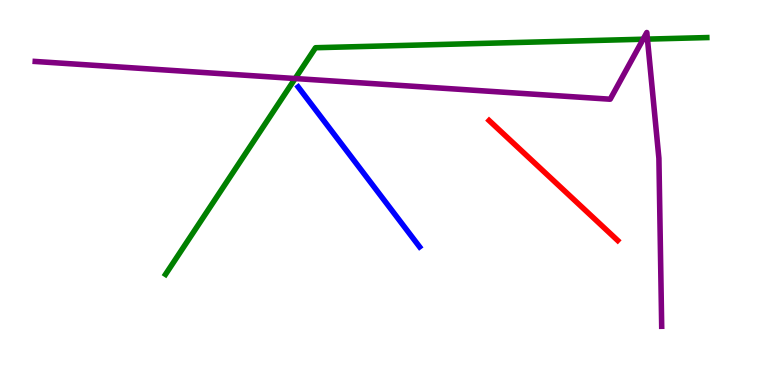[{'lines': ['blue', 'red'], 'intersections': []}, {'lines': ['green', 'red'], 'intersections': []}, {'lines': ['purple', 'red'], 'intersections': []}, {'lines': ['blue', 'green'], 'intersections': []}, {'lines': ['blue', 'purple'], 'intersections': []}, {'lines': ['green', 'purple'], 'intersections': [{'x': 3.81, 'y': 7.96}, {'x': 8.3, 'y': 8.98}, {'x': 8.35, 'y': 8.98}]}]